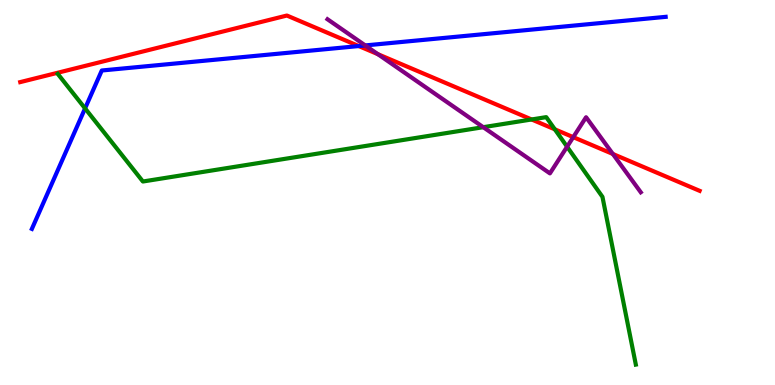[{'lines': ['blue', 'red'], 'intersections': [{'x': 4.63, 'y': 8.8}]}, {'lines': ['green', 'red'], 'intersections': [{'x': 6.86, 'y': 6.9}, {'x': 7.16, 'y': 6.64}]}, {'lines': ['purple', 'red'], 'intersections': [{'x': 4.88, 'y': 8.59}, {'x': 7.4, 'y': 6.44}, {'x': 7.91, 'y': 6.0}]}, {'lines': ['blue', 'green'], 'intersections': [{'x': 1.1, 'y': 7.18}]}, {'lines': ['blue', 'purple'], 'intersections': [{'x': 4.71, 'y': 8.82}]}, {'lines': ['green', 'purple'], 'intersections': [{'x': 6.24, 'y': 6.7}, {'x': 7.32, 'y': 6.19}]}]